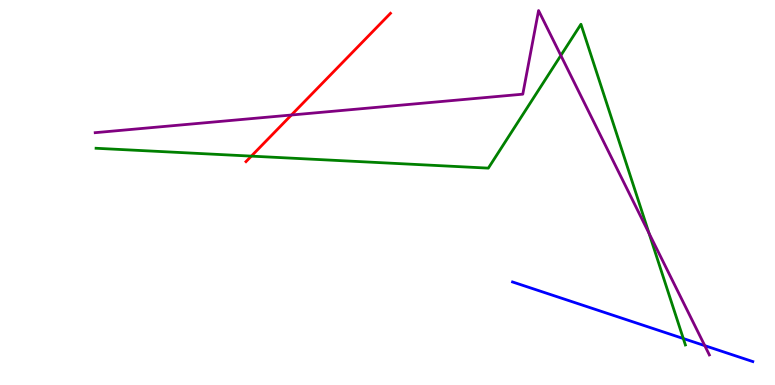[{'lines': ['blue', 'red'], 'intersections': []}, {'lines': ['green', 'red'], 'intersections': [{'x': 3.24, 'y': 5.94}]}, {'lines': ['purple', 'red'], 'intersections': [{'x': 3.76, 'y': 7.01}]}, {'lines': ['blue', 'green'], 'intersections': [{'x': 8.82, 'y': 1.21}]}, {'lines': ['blue', 'purple'], 'intersections': [{'x': 9.09, 'y': 1.02}]}, {'lines': ['green', 'purple'], 'intersections': [{'x': 7.24, 'y': 8.56}, {'x': 8.37, 'y': 3.94}]}]